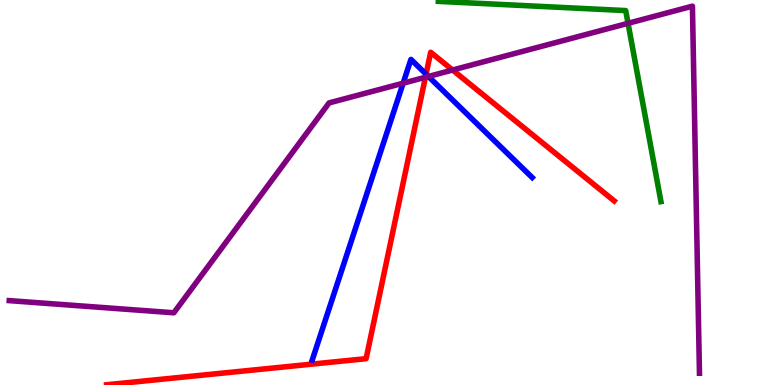[{'lines': ['blue', 'red'], 'intersections': [{'x': 5.5, 'y': 8.07}]}, {'lines': ['green', 'red'], 'intersections': []}, {'lines': ['purple', 'red'], 'intersections': [{'x': 5.49, 'y': 7.99}, {'x': 5.84, 'y': 8.18}]}, {'lines': ['blue', 'green'], 'intersections': []}, {'lines': ['blue', 'purple'], 'intersections': [{'x': 5.2, 'y': 7.84}, {'x': 5.53, 'y': 8.01}]}, {'lines': ['green', 'purple'], 'intersections': [{'x': 8.1, 'y': 9.39}]}]